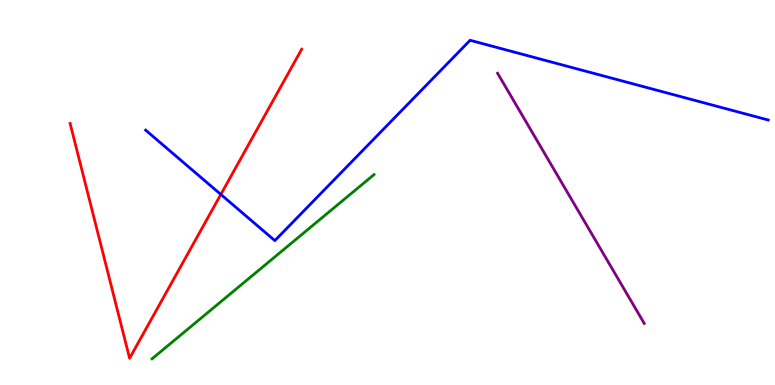[{'lines': ['blue', 'red'], 'intersections': [{'x': 2.85, 'y': 4.95}]}, {'lines': ['green', 'red'], 'intersections': []}, {'lines': ['purple', 'red'], 'intersections': []}, {'lines': ['blue', 'green'], 'intersections': []}, {'lines': ['blue', 'purple'], 'intersections': []}, {'lines': ['green', 'purple'], 'intersections': []}]